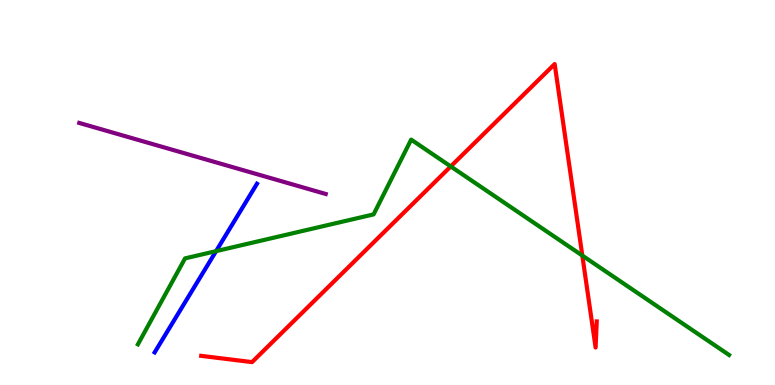[{'lines': ['blue', 'red'], 'intersections': []}, {'lines': ['green', 'red'], 'intersections': [{'x': 5.82, 'y': 5.68}, {'x': 7.51, 'y': 3.36}]}, {'lines': ['purple', 'red'], 'intersections': []}, {'lines': ['blue', 'green'], 'intersections': [{'x': 2.79, 'y': 3.48}]}, {'lines': ['blue', 'purple'], 'intersections': []}, {'lines': ['green', 'purple'], 'intersections': []}]